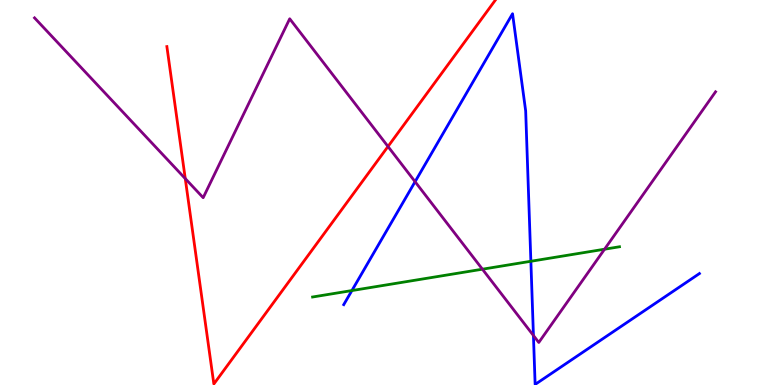[{'lines': ['blue', 'red'], 'intersections': []}, {'lines': ['green', 'red'], 'intersections': []}, {'lines': ['purple', 'red'], 'intersections': [{'x': 2.39, 'y': 5.36}, {'x': 5.01, 'y': 6.19}]}, {'lines': ['blue', 'green'], 'intersections': [{'x': 4.54, 'y': 2.45}, {'x': 6.85, 'y': 3.21}]}, {'lines': ['blue', 'purple'], 'intersections': [{'x': 5.36, 'y': 5.28}, {'x': 6.88, 'y': 1.29}]}, {'lines': ['green', 'purple'], 'intersections': [{'x': 6.22, 'y': 3.01}, {'x': 7.8, 'y': 3.53}]}]